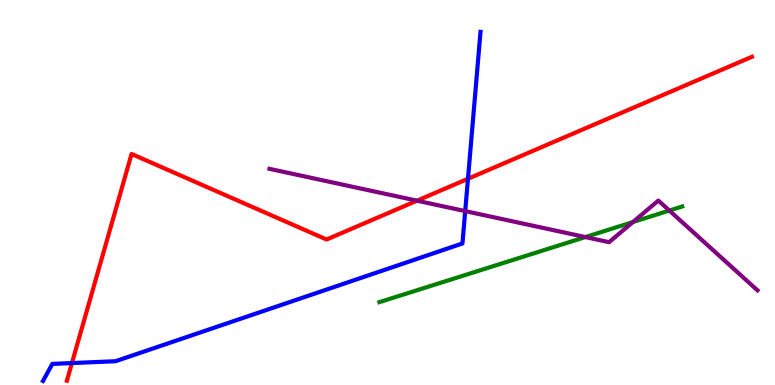[{'lines': ['blue', 'red'], 'intersections': [{'x': 0.928, 'y': 0.57}, {'x': 6.04, 'y': 5.36}]}, {'lines': ['green', 'red'], 'intersections': []}, {'lines': ['purple', 'red'], 'intersections': [{'x': 5.38, 'y': 4.79}]}, {'lines': ['blue', 'green'], 'intersections': []}, {'lines': ['blue', 'purple'], 'intersections': [{'x': 6.0, 'y': 4.52}]}, {'lines': ['green', 'purple'], 'intersections': [{'x': 7.55, 'y': 3.84}, {'x': 8.17, 'y': 4.23}, {'x': 8.64, 'y': 4.53}]}]